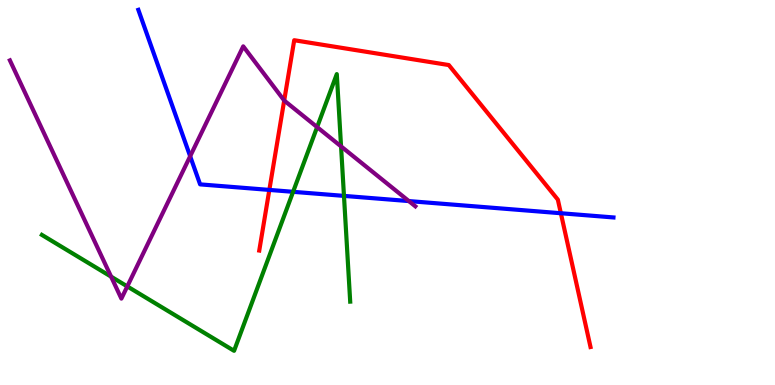[{'lines': ['blue', 'red'], 'intersections': [{'x': 3.48, 'y': 5.07}, {'x': 7.24, 'y': 4.46}]}, {'lines': ['green', 'red'], 'intersections': []}, {'lines': ['purple', 'red'], 'intersections': [{'x': 3.67, 'y': 7.39}]}, {'lines': ['blue', 'green'], 'intersections': [{'x': 3.78, 'y': 5.02}, {'x': 4.44, 'y': 4.91}]}, {'lines': ['blue', 'purple'], 'intersections': [{'x': 2.45, 'y': 5.94}, {'x': 5.28, 'y': 4.78}]}, {'lines': ['green', 'purple'], 'intersections': [{'x': 1.43, 'y': 2.81}, {'x': 1.64, 'y': 2.56}, {'x': 4.09, 'y': 6.7}, {'x': 4.4, 'y': 6.2}]}]